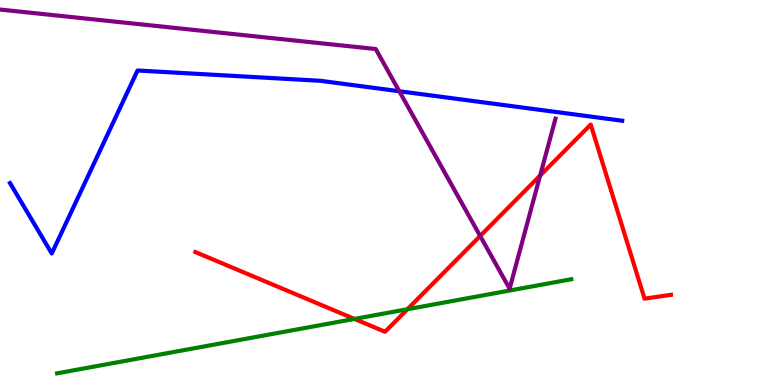[{'lines': ['blue', 'red'], 'intersections': []}, {'lines': ['green', 'red'], 'intersections': [{'x': 4.57, 'y': 1.72}, {'x': 5.26, 'y': 1.97}]}, {'lines': ['purple', 'red'], 'intersections': [{'x': 6.2, 'y': 3.87}, {'x': 6.97, 'y': 5.44}]}, {'lines': ['blue', 'green'], 'intersections': []}, {'lines': ['blue', 'purple'], 'intersections': [{'x': 5.15, 'y': 7.63}]}, {'lines': ['green', 'purple'], 'intersections': []}]